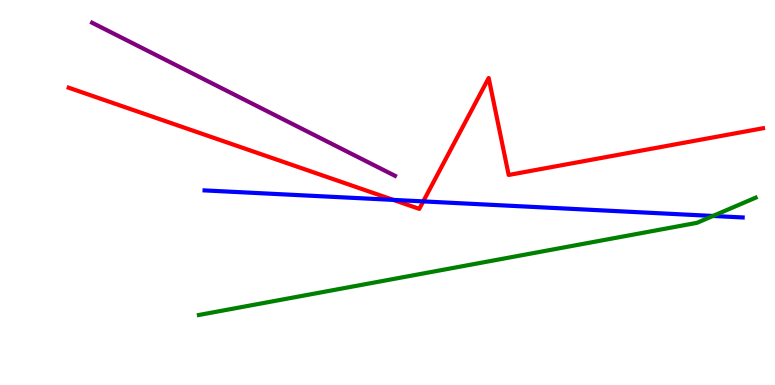[{'lines': ['blue', 'red'], 'intersections': [{'x': 5.08, 'y': 4.81}, {'x': 5.46, 'y': 4.77}]}, {'lines': ['green', 'red'], 'intersections': []}, {'lines': ['purple', 'red'], 'intersections': []}, {'lines': ['blue', 'green'], 'intersections': [{'x': 9.2, 'y': 4.39}]}, {'lines': ['blue', 'purple'], 'intersections': []}, {'lines': ['green', 'purple'], 'intersections': []}]